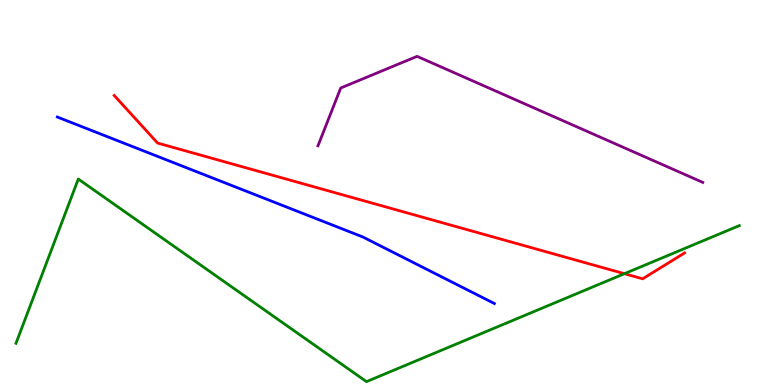[{'lines': ['blue', 'red'], 'intersections': []}, {'lines': ['green', 'red'], 'intersections': [{'x': 8.06, 'y': 2.89}]}, {'lines': ['purple', 'red'], 'intersections': []}, {'lines': ['blue', 'green'], 'intersections': []}, {'lines': ['blue', 'purple'], 'intersections': []}, {'lines': ['green', 'purple'], 'intersections': []}]